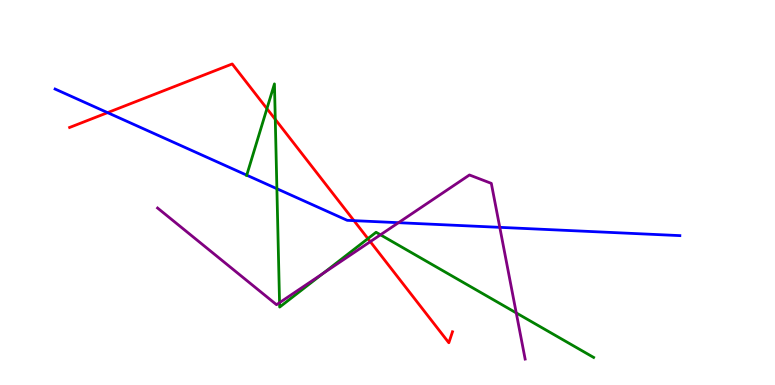[{'lines': ['blue', 'red'], 'intersections': [{'x': 1.39, 'y': 7.07}, {'x': 4.57, 'y': 4.27}]}, {'lines': ['green', 'red'], 'intersections': [{'x': 3.44, 'y': 7.18}, {'x': 3.55, 'y': 6.9}, {'x': 4.75, 'y': 3.8}]}, {'lines': ['purple', 'red'], 'intersections': [{'x': 4.78, 'y': 3.72}]}, {'lines': ['blue', 'green'], 'intersections': [{'x': 3.18, 'y': 5.45}, {'x': 3.57, 'y': 5.1}]}, {'lines': ['blue', 'purple'], 'intersections': [{'x': 5.14, 'y': 4.22}, {'x': 6.45, 'y': 4.1}]}, {'lines': ['green', 'purple'], 'intersections': [{'x': 3.61, 'y': 2.14}, {'x': 4.17, 'y': 2.9}, {'x': 4.91, 'y': 3.9}, {'x': 6.66, 'y': 1.87}]}]